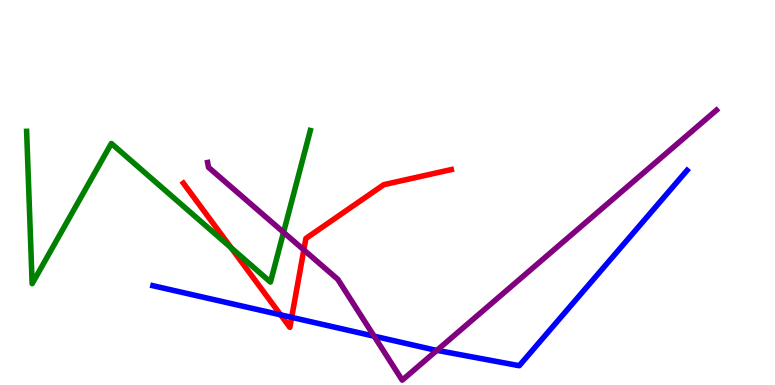[{'lines': ['blue', 'red'], 'intersections': [{'x': 3.62, 'y': 1.82}, {'x': 3.76, 'y': 1.76}]}, {'lines': ['green', 'red'], 'intersections': [{'x': 2.98, 'y': 3.56}]}, {'lines': ['purple', 'red'], 'intersections': [{'x': 3.92, 'y': 3.51}]}, {'lines': ['blue', 'green'], 'intersections': []}, {'lines': ['blue', 'purple'], 'intersections': [{'x': 4.83, 'y': 1.27}, {'x': 5.64, 'y': 0.9}]}, {'lines': ['green', 'purple'], 'intersections': [{'x': 3.66, 'y': 3.97}]}]